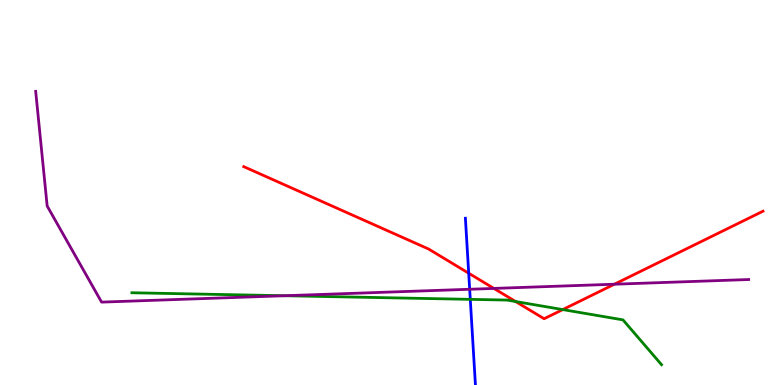[{'lines': ['blue', 'red'], 'intersections': [{'x': 6.05, 'y': 2.9}]}, {'lines': ['green', 'red'], 'intersections': [{'x': 6.65, 'y': 2.17}, {'x': 7.26, 'y': 1.96}]}, {'lines': ['purple', 'red'], 'intersections': [{'x': 6.37, 'y': 2.51}, {'x': 7.93, 'y': 2.62}]}, {'lines': ['blue', 'green'], 'intersections': [{'x': 6.07, 'y': 2.22}]}, {'lines': ['blue', 'purple'], 'intersections': [{'x': 6.06, 'y': 2.49}]}, {'lines': ['green', 'purple'], 'intersections': [{'x': 3.67, 'y': 2.32}]}]